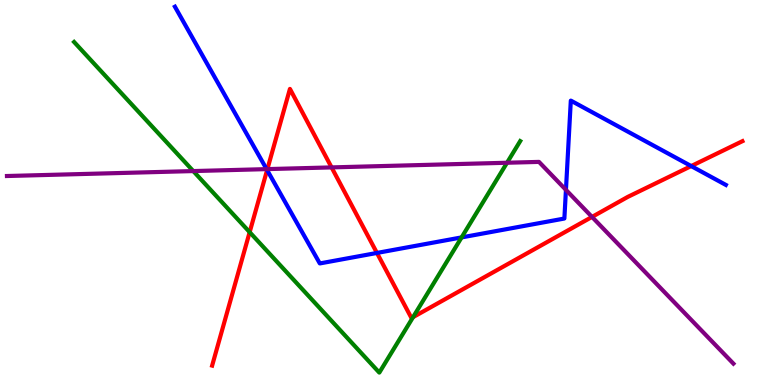[{'lines': ['blue', 'red'], 'intersections': [{'x': 3.45, 'y': 5.58}, {'x': 4.86, 'y': 3.43}, {'x': 8.92, 'y': 5.69}]}, {'lines': ['green', 'red'], 'intersections': [{'x': 3.22, 'y': 3.97}, {'x': 5.33, 'y': 1.76}]}, {'lines': ['purple', 'red'], 'intersections': [{'x': 3.45, 'y': 5.61}, {'x': 4.28, 'y': 5.65}, {'x': 7.64, 'y': 4.37}]}, {'lines': ['blue', 'green'], 'intersections': [{'x': 5.96, 'y': 3.83}]}, {'lines': ['blue', 'purple'], 'intersections': [{'x': 3.44, 'y': 5.61}, {'x': 7.3, 'y': 5.07}]}, {'lines': ['green', 'purple'], 'intersections': [{'x': 2.49, 'y': 5.56}, {'x': 6.54, 'y': 5.77}]}]